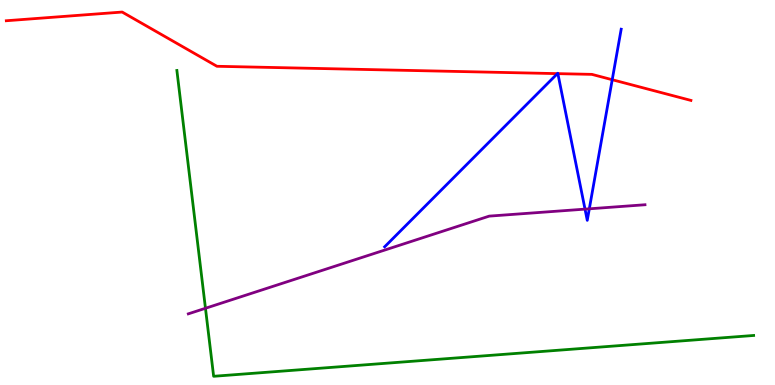[{'lines': ['blue', 'red'], 'intersections': [{'x': 7.19, 'y': 8.09}, {'x': 7.2, 'y': 8.09}, {'x': 7.9, 'y': 7.93}]}, {'lines': ['green', 'red'], 'intersections': []}, {'lines': ['purple', 'red'], 'intersections': []}, {'lines': ['blue', 'green'], 'intersections': []}, {'lines': ['blue', 'purple'], 'intersections': [{'x': 7.55, 'y': 4.57}, {'x': 7.6, 'y': 4.58}]}, {'lines': ['green', 'purple'], 'intersections': [{'x': 2.65, 'y': 1.99}]}]